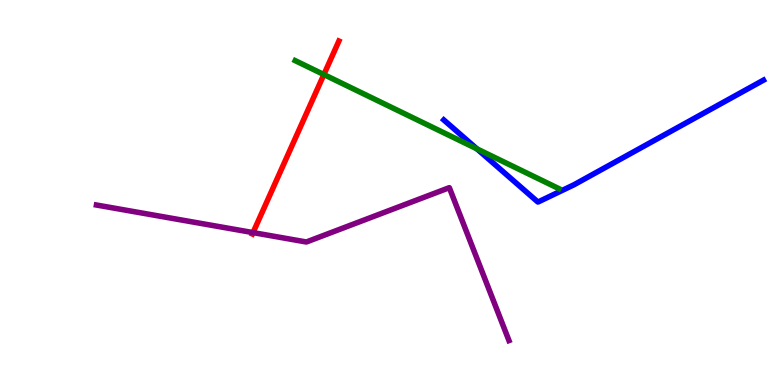[{'lines': ['blue', 'red'], 'intersections': []}, {'lines': ['green', 'red'], 'intersections': [{'x': 4.18, 'y': 8.06}]}, {'lines': ['purple', 'red'], 'intersections': [{'x': 3.26, 'y': 3.96}]}, {'lines': ['blue', 'green'], 'intersections': [{'x': 6.15, 'y': 6.13}]}, {'lines': ['blue', 'purple'], 'intersections': []}, {'lines': ['green', 'purple'], 'intersections': []}]